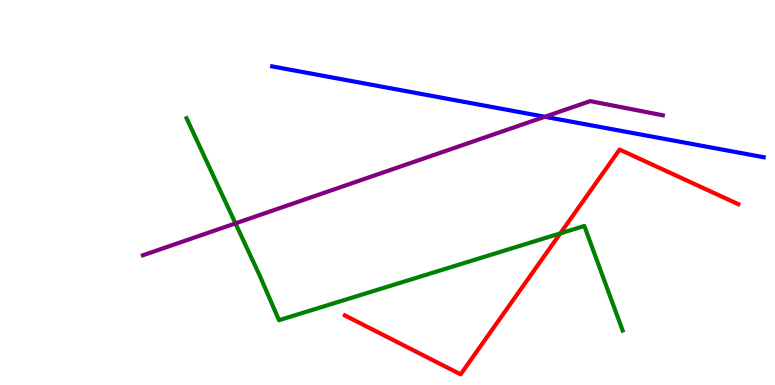[{'lines': ['blue', 'red'], 'intersections': []}, {'lines': ['green', 'red'], 'intersections': [{'x': 7.23, 'y': 3.94}]}, {'lines': ['purple', 'red'], 'intersections': []}, {'lines': ['blue', 'green'], 'intersections': []}, {'lines': ['blue', 'purple'], 'intersections': [{'x': 7.03, 'y': 6.97}]}, {'lines': ['green', 'purple'], 'intersections': [{'x': 3.04, 'y': 4.2}]}]